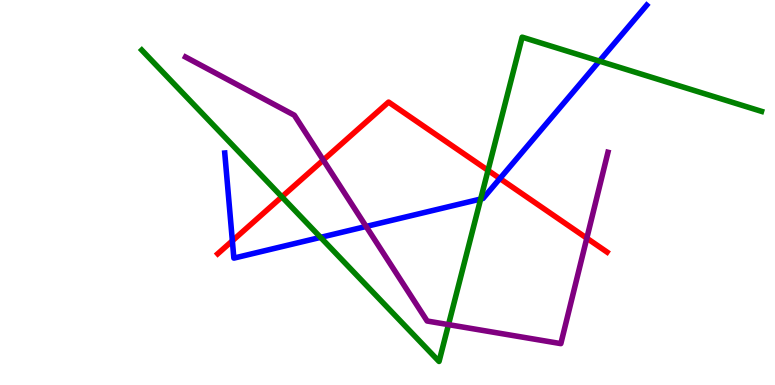[{'lines': ['blue', 'red'], 'intersections': [{'x': 3.0, 'y': 3.75}, {'x': 6.45, 'y': 5.36}]}, {'lines': ['green', 'red'], 'intersections': [{'x': 3.64, 'y': 4.89}, {'x': 6.3, 'y': 5.57}]}, {'lines': ['purple', 'red'], 'intersections': [{'x': 4.17, 'y': 5.84}, {'x': 7.57, 'y': 3.81}]}, {'lines': ['blue', 'green'], 'intersections': [{'x': 4.14, 'y': 3.83}, {'x': 6.2, 'y': 4.83}, {'x': 7.73, 'y': 8.41}]}, {'lines': ['blue', 'purple'], 'intersections': [{'x': 4.72, 'y': 4.12}]}, {'lines': ['green', 'purple'], 'intersections': [{'x': 5.79, 'y': 1.57}]}]